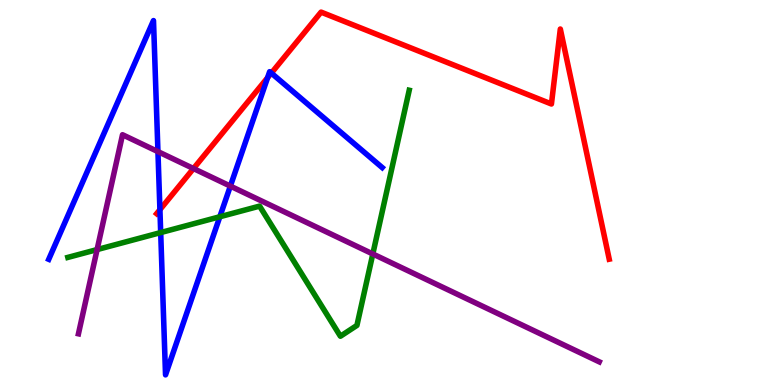[{'lines': ['blue', 'red'], 'intersections': [{'x': 2.06, 'y': 4.55}, {'x': 3.45, 'y': 7.98}, {'x': 3.5, 'y': 8.1}]}, {'lines': ['green', 'red'], 'intersections': []}, {'lines': ['purple', 'red'], 'intersections': [{'x': 2.5, 'y': 5.62}]}, {'lines': ['blue', 'green'], 'intersections': [{'x': 2.07, 'y': 3.96}, {'x': 2.84, 'y': 4.37}]}, {'lines': ['blue', 'purple'], 'intersections': [{'x': 2.04, 'y': 6.06}, {'x': 2.97, 'y': 5.17}]}, {'lines': ['green', 'purple'], 'intersections': [{'x': 1.25, 'y': 3.52}, {'x': 4.81, 'y': 3.4}]}]